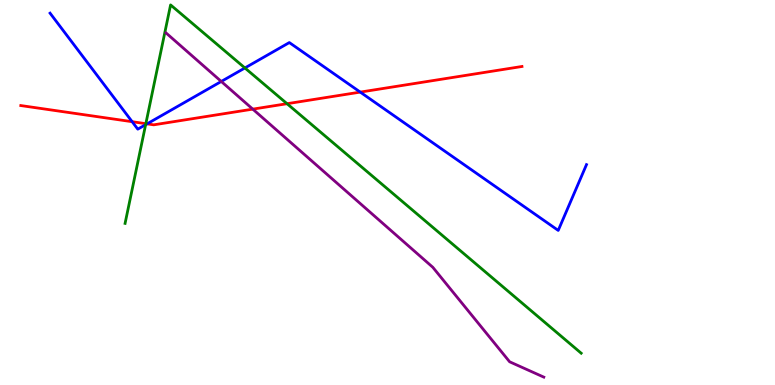[{'lines': ['blue', 'red'], 'intersections': [{'x': 1.71, 'y': 6.84}, {'x': 1.9, 'y': 6.78}, {'x': 4.65, 'y': 7.61}]}, {'lines': ['green', 'red'], 'intersections': [{'x': 1.88, 'y': 6.79}, {'x': 3.7, 'y': 7.31}]}, {'lines': ['purple', 'red'], 'intersections': [{'x': 3.26, 'y': 7.17}]}, {'lines': ['blue', 'green'], 'intersections': [{'x': 1.88, 'y': 6.76}, {'x': 3.16, 'y': 8.23}]}, {'lines': ['blue', 'purple'], 'intersections': [{'x': 2.86, 'y': 7.88}]}, {'lines': ['green', 'purple'], 'intersections': []}]